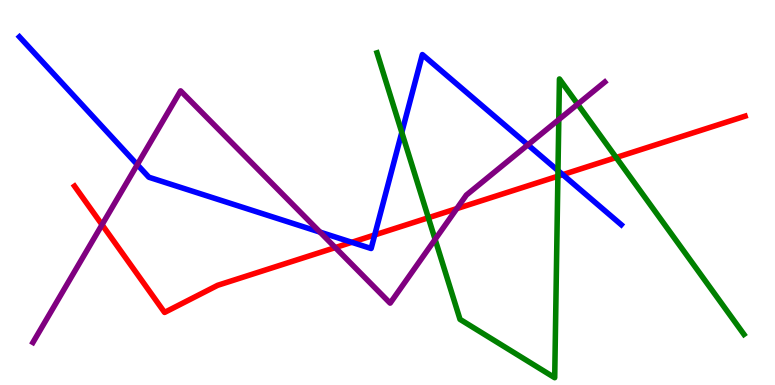[{'lines': ['blue', 'red'], 'intersections': [{'x': 4.54, 'y': 3.71}, {'x': 4.84, 'y': 3.9}, {'x': 7.26, 'y': 5.46}]}, {'lines': ['green', 'red'], 'intersections': [{'x': 5.53, 'y': 4.34}, {'x': 7.2, 'y': 5.42}, {'x': 7.95, 'y': 5.91}]}, {'lines': ['purple', 'red'], 'intersections': [{'x': 1.32, 'y': 4.16}, {'x': 4.33, 'y': 3.57}, {'x': 5.89, 'y': 4.58}]}, {'lines': ['blue', 'green'], 'intersections': [{'x': 5.18, 'y': 6.56}, {'x': 7.2, 'y': 5.57}]}, {'lines': ['blue', 'purple'], 'intersections': [{'x': 1.77, 'y': 5.72}, {'x': 4.13, 'y': 3.97}, {'x': 6.81, 'y': 6.24}]}, {'lines': ['green', 'purple'], 'intersections': [{'x': 5.61, 'y': 3.78}, {'x': 7.21, 'y': 6.89}, {'x': 7.45, 'y': 7.29}]}]